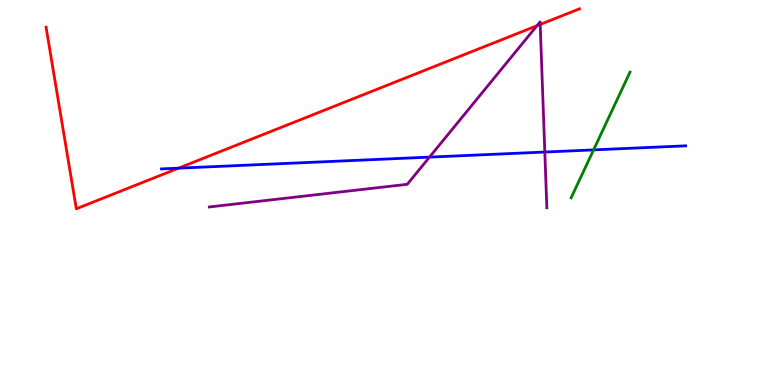[{'lines': ['blue', 'red'], 'intersections': [{'x': 2.3, 'y': 5.63}]}, {'lines': ['green', 'red'], 'intersections': []}, {'lines': ['purple', 'red'], 'intersections': [{'x': 6.93, 'y': 9.33}, {'x': 6.97, 'y': 9.37}]}, {'lines': ['blue', 'green'], 'intersections': [{'x': 7.66, 'y': 6.11}]}, {'lines': ['blue', 'purple'], 'intersections': [{'x': 5.54, 'y': 5.92}, {'x': 7.03, 'y': 6.05}]}, {'lines': ['green', 'purple'], 'intersections': []}]